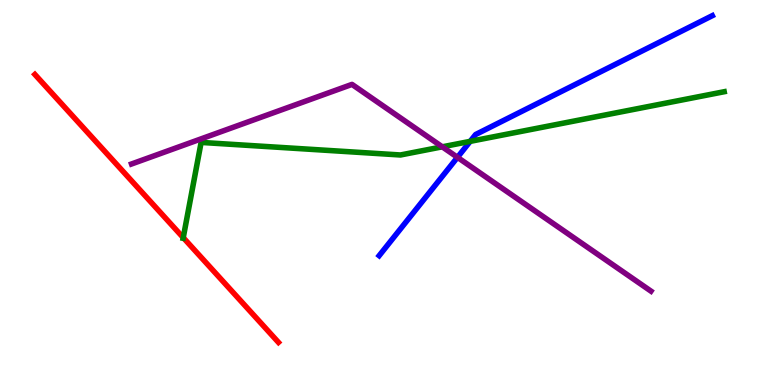[{'lines': ['blue', 'red'], 'intersections': []}, {'lines': ['green', 'red'], 'intersections': [{'x': 2.36, 'y': 3.83}]}, {'lines': ['purple', 'red'], 'intersections': []}, {'lines': ['blue', 'green'], 'intersections': [{'x': 6.07, 'y': 6.33}]}, {'lines': ['blue', 'purple'], 'intersections': [{'x': 5.9, 'y': 5.91}]}, {'lines': ['green', 'purple'], 'intersections': [{'x': 5.71, 'y': 6.19}]}]